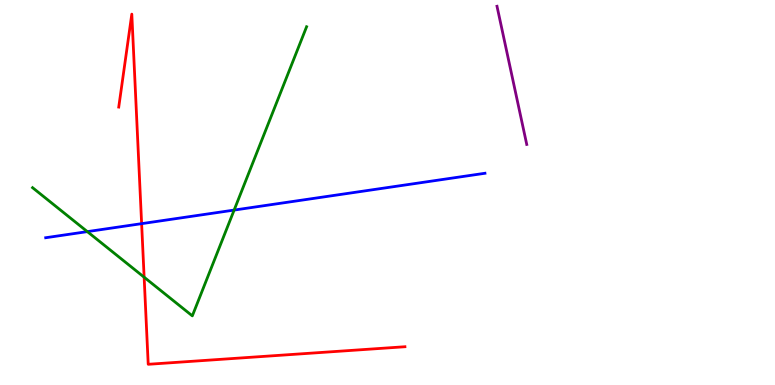[{'lines': ['blue', 'red'], 'intersections': [{'x': 1.83, 'y': 4.19}]}, {'lines': ['green', 'red'], 'intersections': [{'x': 1.86, 'y': 2.8}]}, {'lines': ['purple', 'red'], 'intersections': []}, {'lines': ['blue', 'green'], 'intersections': [{'x': 1.13, 'y': 3.98}, {'x': 3.02, 'y': 4.54}]}, {'lines': ['blue', 'purple'], 'intersections': []}, {'lines': ['green', 'purple'], 'intersections': []}]